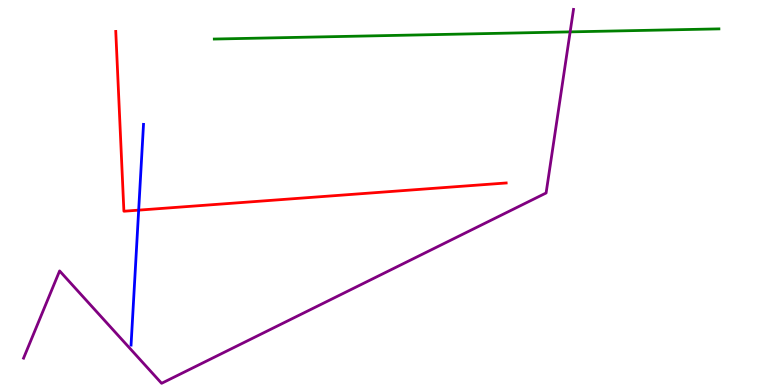[{'lines': ['blue', 'red'], 'intersections': [{'x': 1.79, 'y': 4.54}]}, {'lines': ['green', 'red'], 'intersections': []}, {'lines': ['purple', 'red'], 'intersections': []}, {'lines': ['blue', 'green'], 'intersections': []}, {'lines': ['blue', 'purple'], 'intersections': []}, {'lines': ['green', 'purple'], 'intersections': [{'x': 7.36, 'y': 9.17}]}]